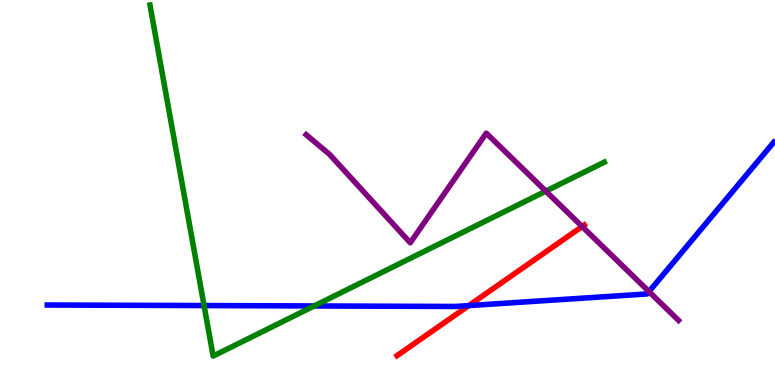[{'lines': ['blue', 'red'], 'intersections': [{'x': 6.05, 'y': 2.06}]}, {'lines': ['green', 'red'], 'intersections': []}, {'lines': ['purple', 'red'], 'intersections': [{'x': 7.51, 'y': 4.12}]}, {'lines': ['blue', 'green'], 'intersections': [{'x': 2.63, 'y': 2.06}, {'x': 4.05, 'y': 2.05}]}, {'lines': ['blue', 'purple'], 'intersections': [{'x': 8.37, 'y': 2.43}]}, {'lines': ['green', 'purple'], 'intersections': [{'x': 7.04, 'y': 5.03}]}]